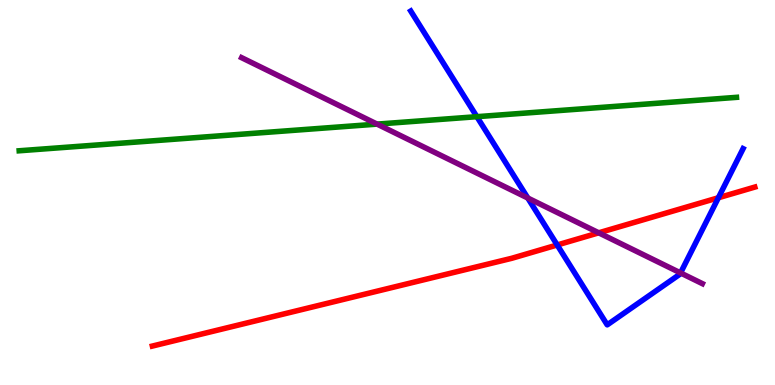[{'lines': ['blue', 'red'], 'intersections': [{'x': 7.19, 'y': 3.64}, {'x': 9.27, 'y': 4.86}]}, {'lines': ['green', 'red'], 'intersections': []}, {'lines': ['purple', 'red'], 'intersections': [{'x': 7.73, 'y': 3.95}]}, {'lines': ['blue', 'green'], 'intersections': [{'x': 6.15, 'y': 6.97}]}, {'lines': ['blue', 'purple'], 'intersections': [{'x': 6.81, 'y': 4.86}, {'x': 8.78, 'y': 2.91}]}, {'lines': ['green', 'purple'], 'intersections': [{'x': 4.87, 'y': 6.78}]}]